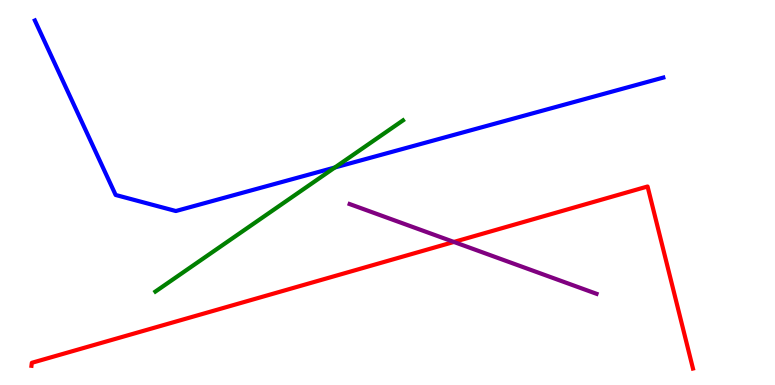[{'lines': ['blue', 'red'], 'intersections': []}, {'lines': ['green', 'red'], 'intersections': []}, {'lines': ['purple', 'red'], 'intersections': [{'x': 5.86, 'y': 3.72}]}, {'lines': ['blue', 'green'], 'intersections': [{'x': 4.32, 'y': 5.65}]}, {'lines': ['blue', 'purple'], 'intersections': []}, {'lines': ['green', 'purple'], 'intersections': []}]